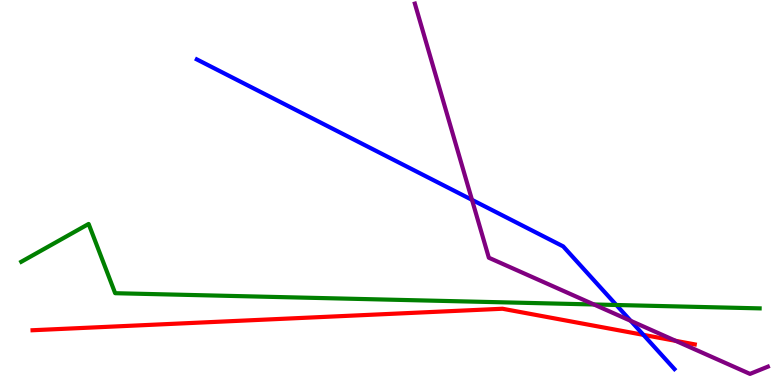[{'lines': ['blue', 'red'], 'intersections': [{'x': 8.3, 'y': 1.3}]}, {'lines': ['green', 'red'], 'intersections': []}, {'lines': ['purple', 'red'], 'intersections': [{'x': 8.72, 'y': 1.15}]}, {'lines': ['blue', 'green'], 'intersections': [{'x': 7.95, 'y': 2.08}]}, {'lines': ['blue', 'purple'], 'intersections': [{'x': 6.09, 'y': 4.81}, {'x': 8.14, 'y': 1.67}]}, {'lines': ['green', 'purple'], 'intersections': [{'x': 7.66, 'y': 2.09}]}]